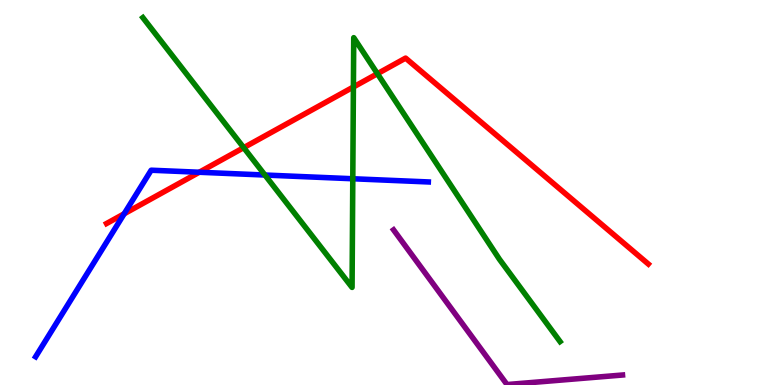[{'lines': ['blue', 'red'], 'intersections': [{'x': 1.6, 'y': 4.45}, {'x': 2.57, 'y': 5.53}]}, {'lines': ['green', 'red'], 'intersections': [{'x': 3.14, 'y': 6.16}, {'x': 4.56, 'y': 7.74}, {'x': 4.87, 'y': 8.09}]}, {'lines': ['purple', 'red'], 'intersections': []}, {'lines': ['blue', 'green'], 'intersections': [{'x': 3.42, 'y': 5.45}, {'x': 4.55, 'y': 5.36}]}, {'lines': ['blue', 'purple'], 'intersections': []}, {'lines': ['green', 'purple'], 'intersections': []}]